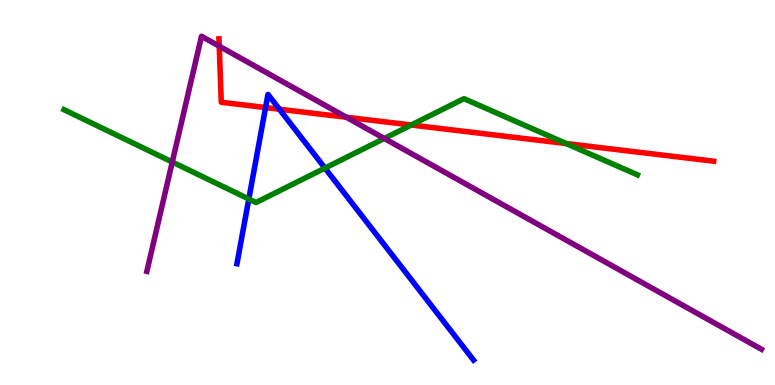[{'lines': ['blue', 'red'], 'intersections': [{'x': 3.43, 'y': 7.21}, {'x': 3.61, 'y': 7.16}]}, {'lines': ['green', 'red'], 'intersections': [{'x': 5.31, 'y': 6.75}, {'x': 7.31, 'y': 6.27}]}, {'lines': ['purple', 'red'], 'intersections': [{'x': 2.83, 'y': 8.8}, {'x': 4.47, 'y': 6.95}]}, {'lines': ['blue', 'green'], 'intersections': [{'x': 3.21, 'y': 4.83}, {'x': 4.19, 'y': 5.63}]}, {'lines': ['blue', 'purple'], 'intersections': []}, {'lines': ['green', 'purple'], 'intersections': [{'x': 2.22, 'y': 5.79}, {'x': 4.96, 'y': 6.4}]}]